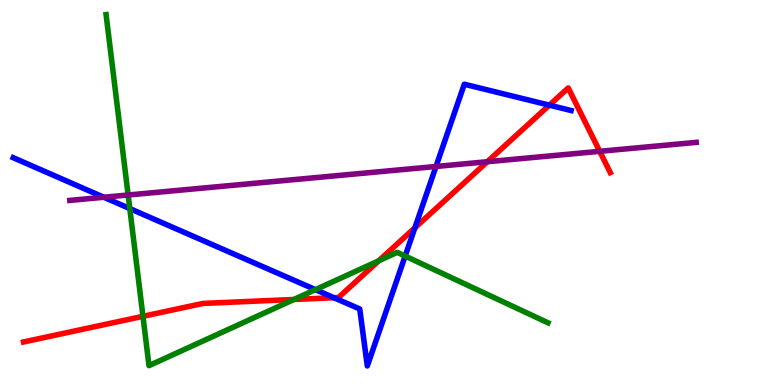[{'lines': ['blue', 'red'], 'intersections': [{'x': 4.31, 'y': 2.27}, {'x': 5.35, 'y': 4.08}, {'x': 7.09, 'y': 7.27}]}, {'lines': ['green', 'red'], 'intersections': [{'x': 1.84, 'y': 1.78}, {'x': 3.79, 'y': 2.22}, {'x': 4.89, 'y': 3.23}]}, {'lines': ['purple', 'red'], 'intersections': [{'x': 6.29, 'y': 5.8}, {'x': 7.74, 'y': 6.07}]}, {'lines': ['blue', 'green'], 'intersections': [{'x': 1.67, 'y': 4.58}, {'x': 4.07, 'y': 2.48}, {'x': 5.23, 'y': 3.35}]}, {'lines': ['blue', 'purple'], 'intersections': [{'x': 1.34, 'y': 4.88}, {'x': 5.63, 'y': 5.68}]}, {'lines': ['green', 'purple'], 'intersections': [{'x': 1.65, 'y': 4.94}]}]